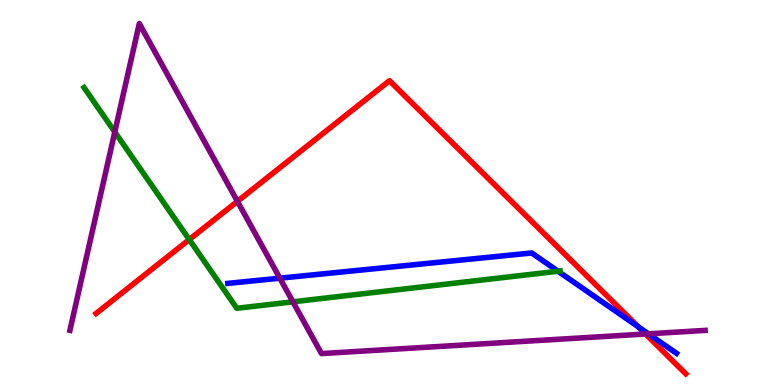[{'lines': ['blue', 'red'], 'intersections': [{'x': 8.24, 'y': 1.51}]}, {'lines': ['green', 'red'], 'intersections': [{'x': 2.44, 'y': 3.78}]}, {'lines': ['purple', 'red'], 'intersections': [{'x': 3.06, 'y': 4.77}, {'x': 8.33, 'y': 1.32}]}, {'lines': ['blue', 'green'], 'intersections': [{'x': 7.2, 'y': 2.95}]}, {'lines': ['blue', 'purple'], 'intersections': [{'x': 3.61, 'y': 2.77}, {'x': 8.37, 'y': 1.33}]}, {'lines': ['green', 'purple'], 'intersections': [{'x': 1.48, 'y': 6.57}, {'x': 3.78, 'y': 2.16}]}]